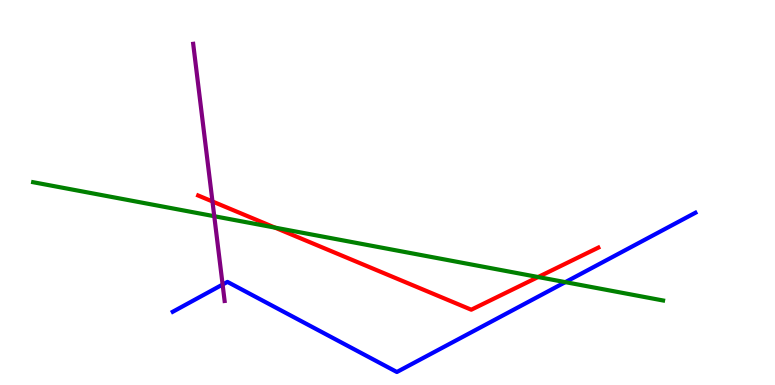[{'lines': ['blue', 'red'], 'intersections': []}, {'lines': ['green', 'red'], 'intersections': [{'x': 3.55, 'y': 4.09}, {'x': 6.94, 'y': 2.8}]}, {'lines': ['purple', 'red'], 'intersections': [{'x': 2.74, 'y': 4.77}]}, {'lines': ['blue', 'green'], 'intersections': [{'x': 7.29, 'y': 2.67}]}, {'lines': ['blue', 'purple'], 'intersections': [{'x': 2.87, 'y': 2.61}]}, {'lines': ['green', 'purple'], 'intersections': [{'x': 2.76, 'y': 4.38}]}]